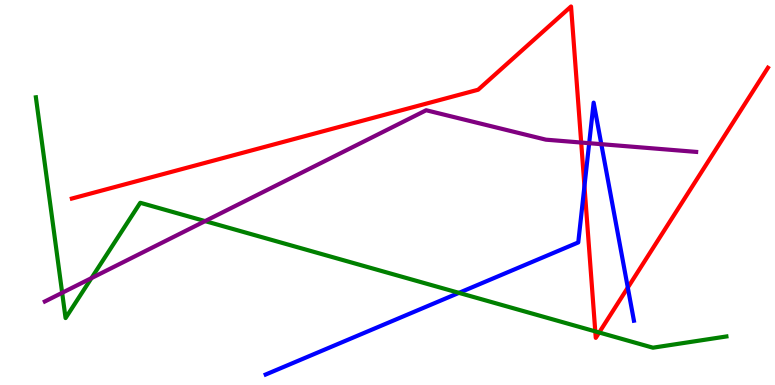[{'lines': ['blue', 'red'], 'intersections': [{'x': 7.54, 'y': 5.16}, {'x': 8.1, 'y': 2.53}]}, {'lines': ['green', 'red'], 'intersections': [{'x': 7.68, 'y': 1.39}, {'x': 7.73, 'y': 1.36}]}, {'lines': ['purple', 'red'], 'intersections': [{'x': 7.5, 'y': 6.3}]}, {'lines': ['blue', 'green'], 'intersections': [{'x': 5.92, 'y': 2.39}]}, {'lines': ['blue', 'purple'], 'intersections': [{'x': 7.6, 'y': 6.28}, {'x': 7.76, 'y': 6.26}]}, {'lines': ['green', 'purple'], 'intersections': [{'x': 0.802, 'y': 2.39}, {'x': 1.18, 'y': 2.78}, {'x': 2.65, 'y': 4.26}]}]